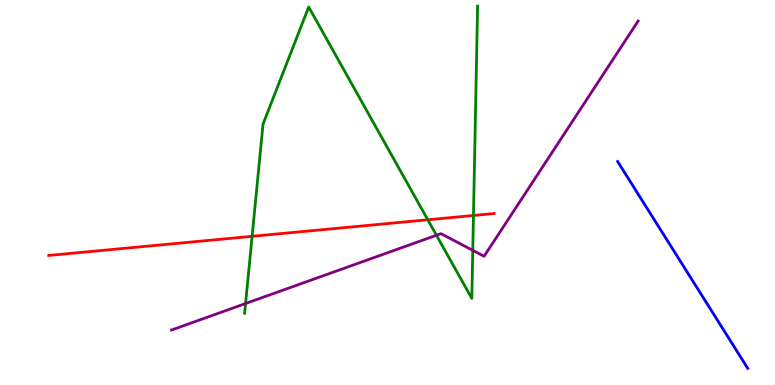[{'lines': ['blue', 'red'], 'intersections': []}, {'lines': ['green', 'red'], 'intersections': [{'x': 3.25, 'y': 3.86}, {'x': 5.52, 'y': 4.29}, {'x': 6.11, 'y': 4.4}]}, {'lines': ['purple', 'red'], 'intersections': []}, {'lines': ['blue', 'green'], 'intersections': []}, {'lines': ['blue', 'purple'], 'intersections': []}, {'lines': ['green', 'purple'], 'intersections': [{'x': 3.17, 'y': 2.12}, {'x': 5.63, 'y': 3.89}, {'x': 6.1, 'y': 3.5}]}]